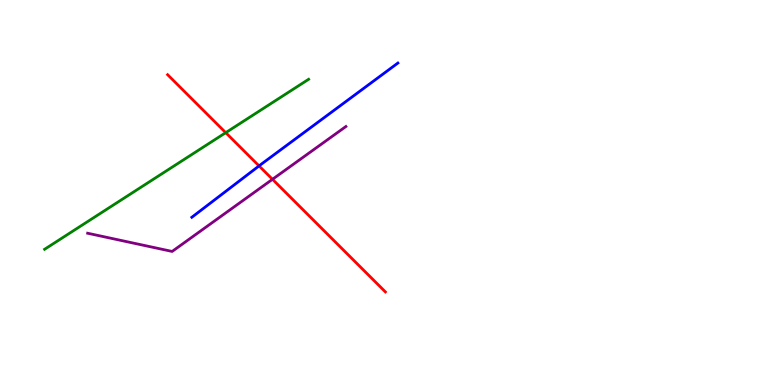[{'lines': ['blue', 'red'], 'intersections': [{'x': 3.34, 'y': 5.69}]}, {'lines': ['green', 'red'], 'intersections': [{'x': 2.91, 'y': 6.55}]}, {'lines': ['purple', 'red'], 'intersections': [{'x': 3.52, 'y': 5.34}]}, {'lines': ['blue', 'green'], 'intersections': []}, {'lines': ['blue', 'purple'], 'intersections': []}, {'lines': ['green', 'purple'], 'intersections': []}]